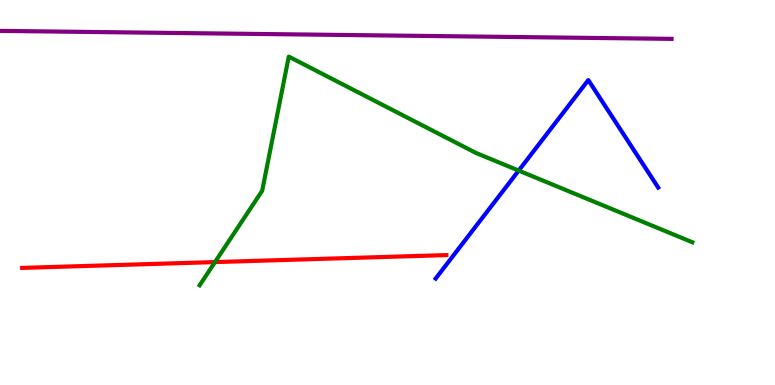[{'lines': ['blue', 'red'], 'intersections': []}, {'lines': ['green', 'red'], 'intersections': [{'x': 2.77, 'y': 3.19}]}, {'lines': ['purple', 'red'], 'intersections': []}, {'lines': ['blue', 'green'], 'intersections': [{'x': 6.69, 'y': 5.57}]}, {'lines': ['blue', 'purple'], 'intersections': []}, {'lines': ['green', 'purple'], 'intersections': []}]